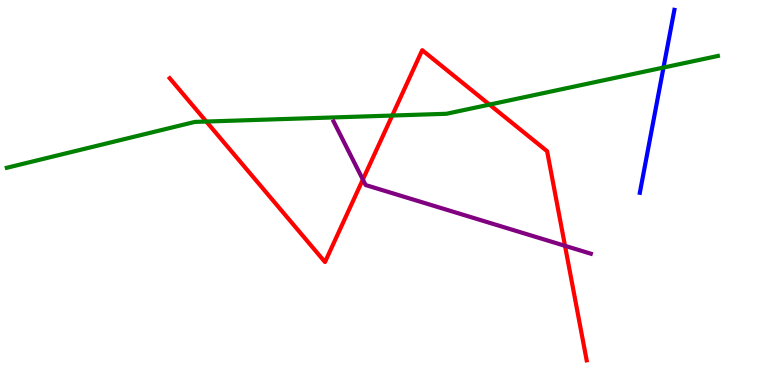[{'lines': ['blue', 'red'], 'intersections': []}, {'lines': ['green', 'red'], 'intersections': [{'x': 2.66, 'y': 6.84}, {'x': 5.06, 'y': 7.0}, {'x': 6.32, 'y': 7.28}]}, {'lines': ['purple', 'red'], 'intersections': [{'x': 4.68, 'y': 5.34}, {'x': 7.29, 'y': 3.61}]}, {'lines': ['blue', 'green'], 'intersections': [{'x': 8.56, 'y': 8.25}]}, {'lines': ['blue', 'purple'], 'intersections': []}, {'lines': ['green', 'purple'], 'intersections': []}]